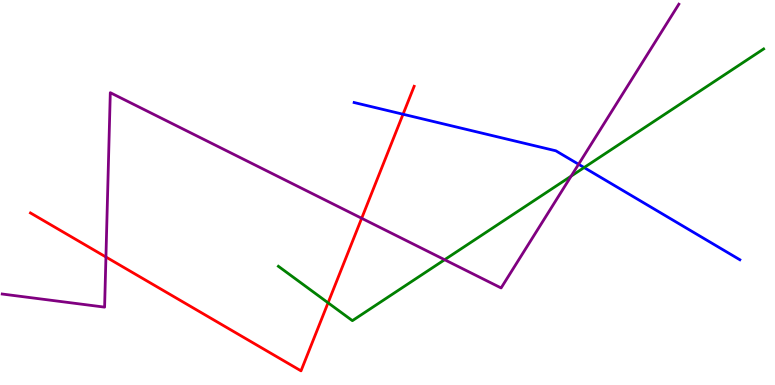[{'lines': ['blue', 'red'], 'intersections': [{'x': 5.2, 'y': 7.03}]}, {'lines': ['green', 'red'], 'intersections': [{'x': 4.23, 'y': 2.14}]}, {'lines': ['purple', 'red'], 'intersections': [{'x': 1.37, 'y': 3.32}, {'x': 4.67, 'y': 4.33}]}, {'lines': ['blue', 'green'], 'intersections': [{'x': 7.54, 'y': 5.65}]}, {'lines': ['blue', 'purple'], 'intersections': [{'x': 7.47, 'y': 5.73}]}, {'lines': ['green', 'purple'], 'intersections': [{'x': 5.74, 'y': 3.25}, {'x': 7.37, 'y': 5.43}]}]